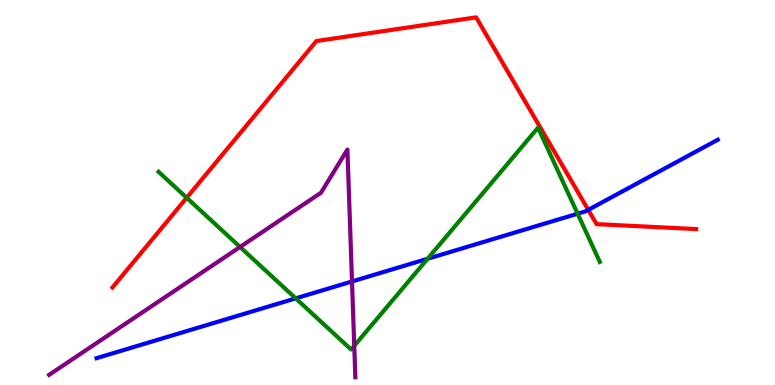[{'lines': ['blue', 'red'], 'intersections': [{'x': 7.59, 'y': 4.55}]}, {'lines': ['green', 'red'], 'intersections': [{'x': 2.41, 'y': 4.86}]}, {'lines': ['purple', 'red'], 'intersections': []}, {'lines': ['blue', 'green'], 'intersections': [{'x': 3.82, 'y': 2.25}, {'x': 5.52, 'y': 3.28}, {'x': 7.45, 'y': 4.45}]}, {'lines': ['blue', 'purple'], 'intersections': [{'x': 4.54, 'y': 2.69}]}, {'lines': ['green', 'purple'], 'intersections': [{'x': 3.1, 'y': 3.58}, {'x': 4.57, 'y': 1.02}]}]